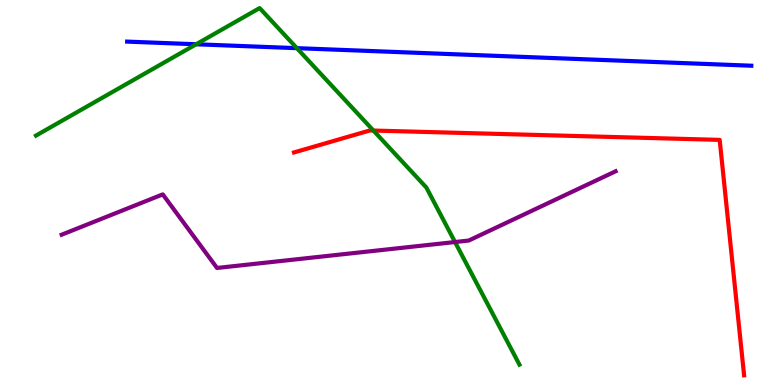[{'lines': ['blue', 'red'], 'intersections': []}, {'lines': ['green', 'red'], 'intersections': [{'x': 4.82, 'y': 6.61}]}, {'lines': ['purple', 'red'], 'intersections': []}, {'lines': ['blue', 'green'], 'intersections': [{'x': 2.53, 'y': 8.85}, {'x': 3.83, 'y': 8.75}]}, {'lines': ['blue', 'purple'], 'intersections': []}, {'lines': ['green', 'purple'], 'intersections': [{'x': 5.87, 'y': 3.71}]}]